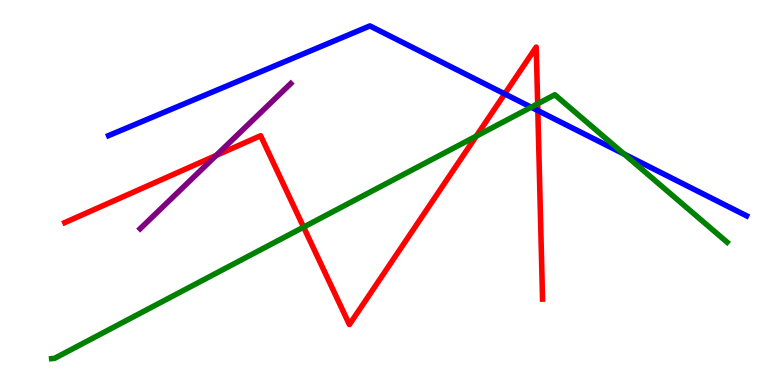[{'lines': ['blue', 'red'], 'intersections': [{'x': 6.51, 'y': 7.56}, {'x': 6.94, 'y': 7.13}]}, {'lines': ['green', 'red'], 'intersections': [{'x': 3.92, 'y': 4.1}, {'x': 6.15, 'y': 6.46}, {'x': 6.94, 'y': 7.3}]}, {'lines': ['purple', 'red'], 'intersections': [{'x': 2.79, 'y': 5.96}]}, {'lines': ['blue', 'green'], 'intersections': [{'x': 6.85, 'y': 7.22}, {'x': 8.05, 'y': 6.0}]}, {'lines': ['blue', 'purple'], 'intersections': []}, {'lines': ['green', 'purple'], 'intersections': []}]